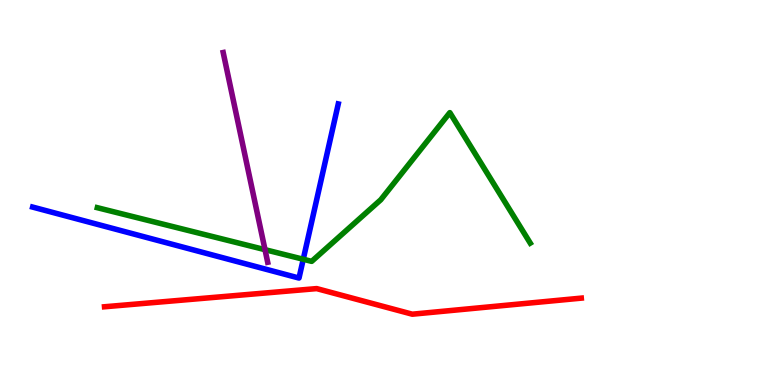[{'lines': ['blue', 'red'], 'intersections': []}, {'lines': ['green', 'red'], 'intersections': []}, {'lines': ['purple', 'red'], 'intersections': []}, {'lines': ['blue', 'green'], 'intersections': [{'x': 3.91, 'y': 3.27}]}, {'lines': ['blue', 'purple'], 'intersections': []}, {'lines': ['green', 'purple'], 'intersections': [{'x': 3.42, 'y': 3.51}]}]